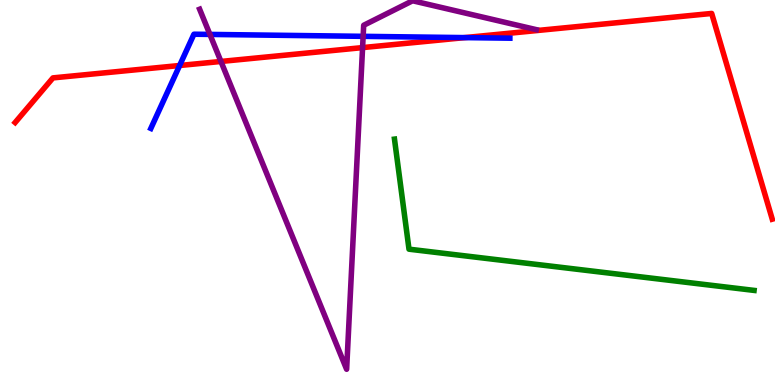[{'lines': ['blue', 'red'], 'intersections': [{'x': 2.32, 'y': 8.3}, {'x': 6.0, 'y': 9.02}]}, {'lines': ['green', 'red'], 'intersections': []}, {'lines': ['purple', 'red'], 'intersections': [{'x': 2.85, 'y': 8.4}, {'x': 4.68, 'y': 8.76}]}, {'lines': ['blue', 'green'], 'intersections': []}, {'lines': ['blue', 'purple'], 'intersections': [{'x': 2.71, 'y': 9.11}, {'x': 4.69, 'y': 9.06}]}, {'lines': ['green', 'purple'], 'intersections': []}]